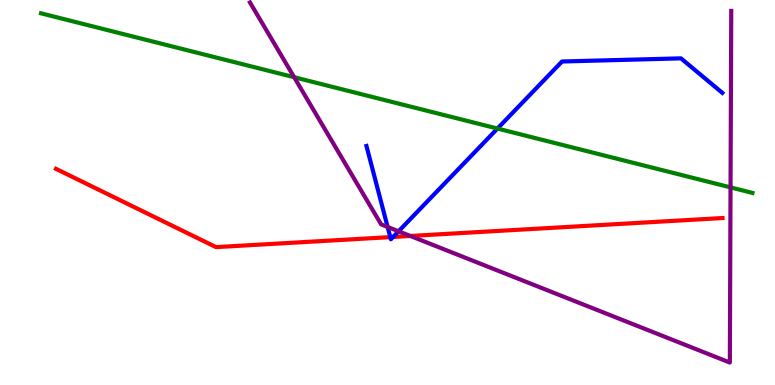[{'lines': ['blue', 'red'], 'intersections': [{'x': 5.04, 'y': 3.84}, {'x': 5.07, 'y': 3.85}]}, {'lines': ['green', 'red'], 'intersections': []}, {'lines': ['purple', 'red'], 'intersections': [{'x': 5.29, 'y': 3.87}]}, {'lines': ['blue', 'green'], 'intersections': [{'x': 6.42, 'y': 6.66}]}, {'lines': ['blue', 'purple'], 'intersections': [{'x': 5.0, 'y': 4.1}, {'x': 5.14, 'y': 3.99}]}, {'lines': ['green', 'purple'], 'intersections': [{'x': 3.8, 'y': 7.99}, {'x': 9.43, 'y': 5.13}]}]